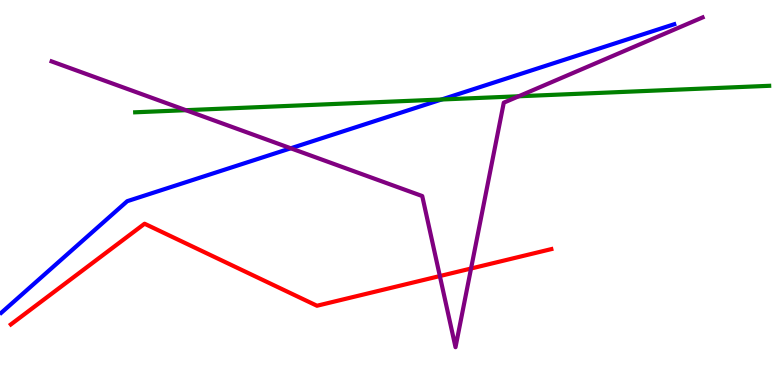[{'lines': ['blue', 'red'], 'intersections': []}, {'lines': ['green', 'red'], 'intersections': []}, {'lines': ['purple', 'red'], 'intersections': [{'x': 5.68, 'y': 2.83}, {'x': 6.08, 'y': 3.03}]}, {'lines': ['blue', 'green'], 'intersections': [{'x': 5.7, 'y': 7.42}]}, {'lines': ['blue', 'purple'], 'intersections': [{'x': 3.75, 'y': 6.15}]}, {'lines': ['green', 'purple'], 'intersections': [{'x': 2.4, 'y': 7.14}, {'x': 6.69, 'y': 7.5}]}]